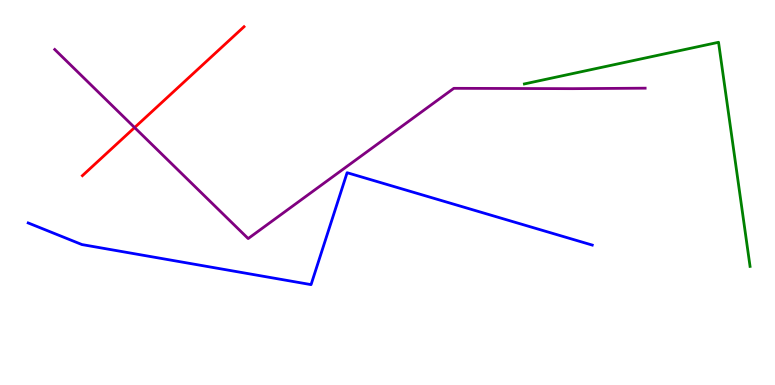[{'lines': ['blue', 'red'], 'intersections': []}, {'lines': ['green', 'red'], 'intersections': []}, {'lines': ['purple', 'red'], 'intersections': [{'x': 1.74, 'y': 6.69}]}, {'lines': ['blue', 'green'], 'intersections': []}, {'lines': ['blue', 'purple'], 'intersections': []}, {'lines': ['green', 'purple'], 'intersections': []}]